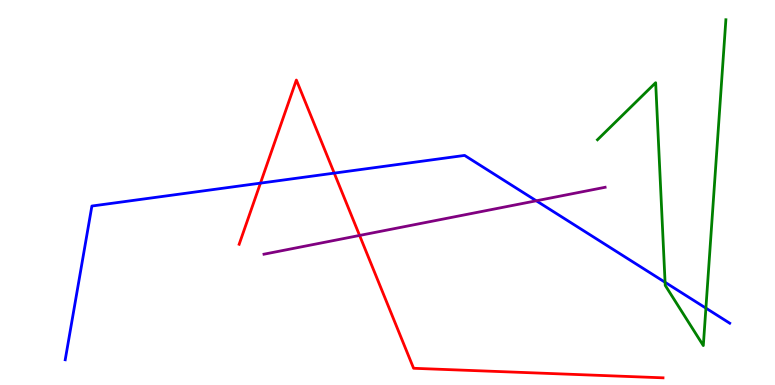[{'lines': ['blue', 'red'], 'intersections': [{'x': 3.36, 'y': 5.24}, {'x': 4.31, 'y': 5.5}]}, {'lines': ['green', 'red'], 'intersections': []}, {'lines': ['purple', 'red'], 'intersections': [{'x': 4.64, 'y': 3.88}]}, {'lines': ['blue', 'green'], 'intersections': [{'x': 8.58, 'y': 2.67}, {'x': 9.11, 'y': 2.0}]}, {'lines': ['blue', 'purple'], 'intersections': [{'x': 6.92, 'y': 4.78}]}, {'lines': ['green', 'purple'], 'intersections': []}]